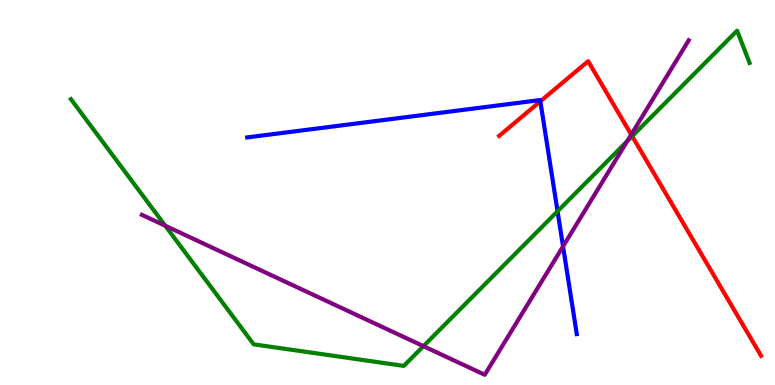[{'lines': ['blue', 'red'], 'intersections': [{'x': 6.97, 'y': 7.37}]}, {'lines': ['green', 'red'], 'intersections': [{'x': 8.16, 'y': 6.46}]}, {'lines': ['purple', 'red'], 'intersections': [{'x': 8.14, 'y': 6.5}]}, {'lines': ['blue', 'green'], 'intersections': [{'x': 7.19, 'y': 4.51}]}, {'lines': ['blue', 'purple'], 'intersections': [{'x': 7.27, 'y': 3.6}]}, {'lines': ['green', 'purple'], 'intersections': [{'x': 2.13, 'y': 4.14}, {'x': 5.46, 'y': 1.01}, {'x': 8.09, 'y': 6.33}]}]